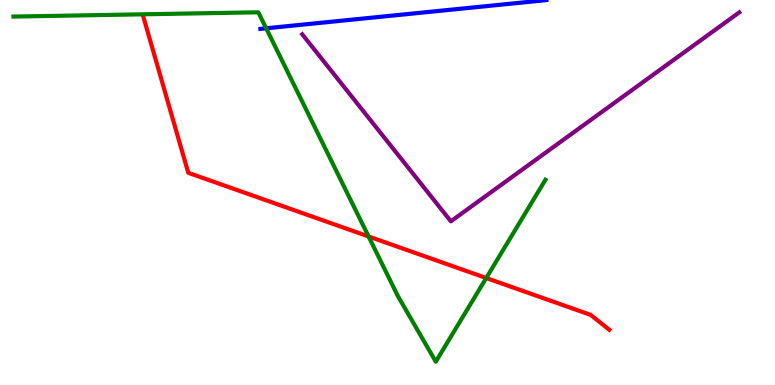[{'lines': ['blue', 'red'], 'intersections': []}, {'lines': ['green', 'red'], 'intersections': [{'x': 4.76, 'y': 3.86}, {'x': 6.27, 'y': 2.78}]}, {'lines': ['purple', 'red'], 'intersections': []}, {'lines': ['blue', 'green'], 'intersections': [{'x': 3.43, 'y': 9.27}]}, {'lines': ['blue', 'purple'], 'intersections': []}, {'lines': ['green', 'purple'], 'intersections': []}]